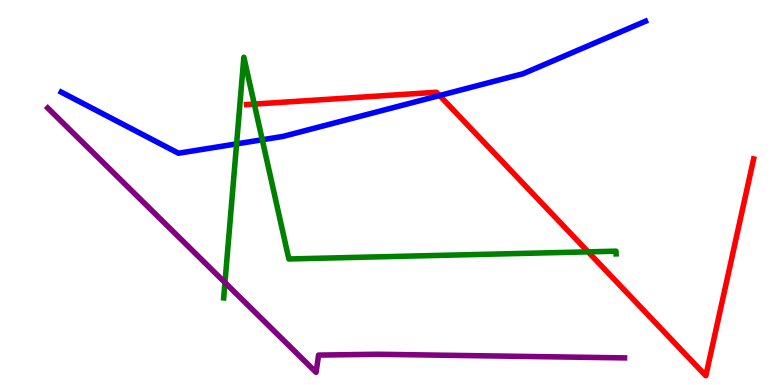[{'lines': ['blue', 'red'], 'intersections': [{'x': 5.67, 'y': 7.52}]}, {'lines': ['green', 'red'], 'intersections': [{'x': 3.28, 'y': 7.3}, {'x': 7.59, 'y': 3.46}]}, {'lines': ['purple', 'red'], 'intersections': []}, {'lines': ['blue', 'green'], 'intersections': [{'x': 3.05, 'y': 6.26}, {'x': 3.38, 'y': 6.37}]}, {'lines': ['blue', 'purple'], 'intersections': []}, {'lines': ['green', 'purple'], 'intersections': [{'x': 2.9, 'y': 2.66}]}]